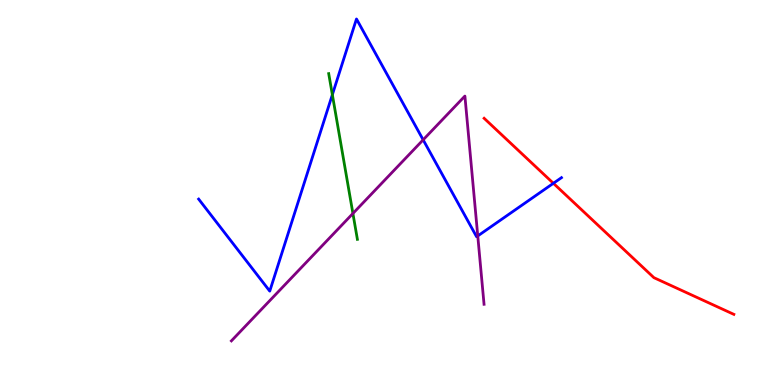[{'lines': ['blue', 'red'], 'intersections': [{'x': 7.14, 'y': 5.24}]}, {'lines': ['green', 'red'], 'intersections': []}, {'lines': ['purple', 'red'], 'intersections': []}, {'lines': ['blue', 'green'], 'intersections': [{'x': 4.29, 'y': 7.54}]}, {'lines': ['blue', 'purple'], 'intersections': [{'x': 5.46, 'y': 6.37}, {'x': 6.16, 'y': 3.87}]}, {'lines': ['green', 'purple'], 'intersections': [{'x': 4.55, 'y': 4.46}]}]